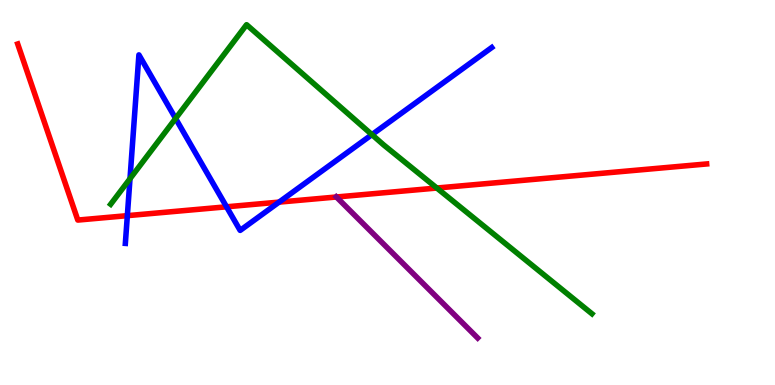[{'lines': ['blue', 'red'], 'intersections': [{'x': 1.64, 'y': 4.4}, {'x': 2.92, 'y': 4.63}, {'x': 3.6, 'y': 4.75}]}, {'lines': ['green', 'red'], 'intersections': [{'x': 5.64, 'y': 5.12}]}, {'lines': ['purple', 'red'], 'intersections': [{'x': 4.34, 'y': 4.88}]}, {'lines': ['blue', 'green'], 'intersections': [{'x': 1.68, 'y': 5.36}, {'x': 2.27, 'y': 6.92}, {'x': 4.8, 'y': 6.5}]}, {'lines': ['blue', 'purple'], 'intersections': []}, {'lines': ['green', 'purple'], 'intersections': []}]